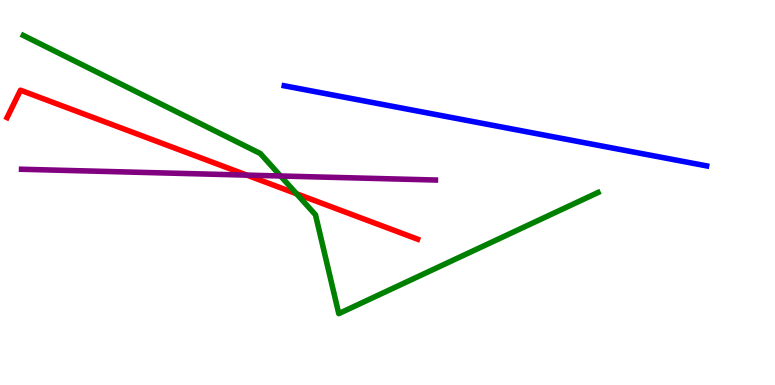[{'lines': ['blue', 'red'], 'intersections': []}, {'lines': ['green', 'red'], 'intersections': [{'x': 3.83, 'y': 4.97}]}, {'lines': ['purple', 'red'], 'intersections': [{'x': 3.18, 'y': 5.45}]}, {'lines': ['blue', 'green'], 'intersections': []}, {'lines': ['blue', 'purple'], 'intersections': []}, {'lines': ['green', 'purple'], 'intersections': [{'x': 3.62, 'y': 5.43}]}]